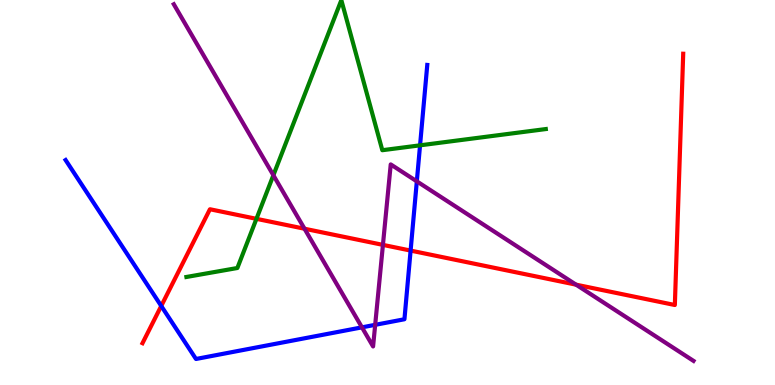[{'lines': ['blue', 'red'], 'intersections': [{'x': 2.08, 'y': 2.05}, {'x': 5.3, 'y': 3.49}]}, {'lines': ['green', 'red'], 'intersections': [{'x': 3.31, 'y': 4.32}]}, {'lines': ['purple', 'red'], 'intersections': [{'x': 3.93, 'y': 4.06}, {'x': 4.94, 'y': 3.64}, {'x': 7.43, 'y': 2.61}]}, {'lines': ['blue', 'green'], 'intersections': [{'x': 5.42, 'y': 6.23}]}, {'lines': ['blue', 'purple'], 'intersections': [{'x': 4.67, 'y': 1.5}, {'x': 4.84, 'y': 1.56}, {'x': 5.38, 'y': 5.29}]}, {'lines': ['green', 'purple'], 'intersections': [{'x': 3.53, 'y': 5.45}]}]